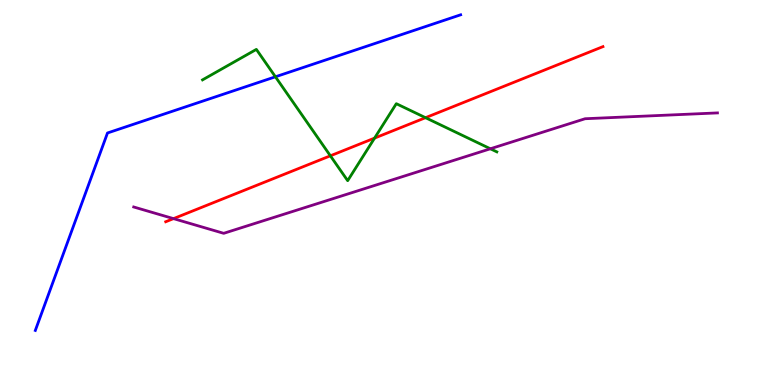[{'lines': ['blue', 'red'], 'intersections': []}, {'lines': ['green', 'red'], 'intersections': [{'x': 4.26, 'y': 5.95}, {'x': 4.83, 'y': 6.41}, {'x': 5.49, 'y': 6.94}]}, {'lines': ['purple', 'red'], 'intersections': [{'x': 2.24, 'y': 4.32}]}, {'lines': ['blue', 'green'], 'intersections': [{'x': 3.55, 'y': 8.01}]}, {'lines': ['blue', 'purple'], 'intersections': []}, {'lines': ['green', 'purple'], 'intersections': [{'x': 6.33, 'y': 6.14}]}]